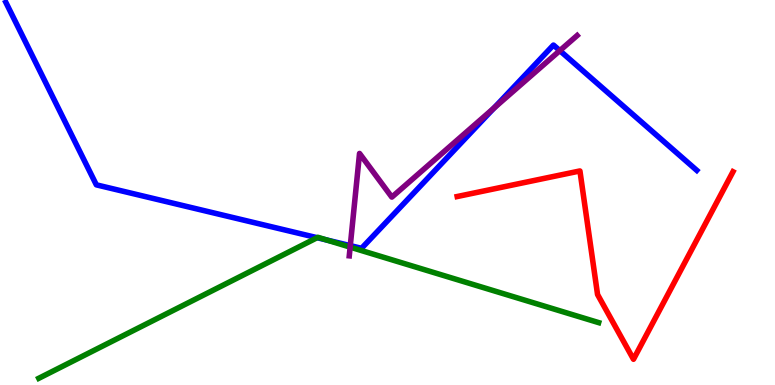[{'lines': ['blue', 'red'], 'intersections': []}, {'lines': ['green', 'red'], 'intersections': []}, {'lines': ['purple', 'red'], 'intersections': []}, {'lines': ['blue', 'green'], 'intersections': [{'x': 4.09, 'y': 3.83}, {'x': 4.21, 'y': 3.77}]}, {'lines': ['blue', 'purple'], 'intersections': [{'x': 4.52, 'y': 3.62}, {'x': 6.37, 'y': 7.19}, {'x': 7.22, 'y': 8.68}]}, {'lines': ['green', 'purple'], 'intersections': [{'x': 4.52, 'y': 3.58}]}]